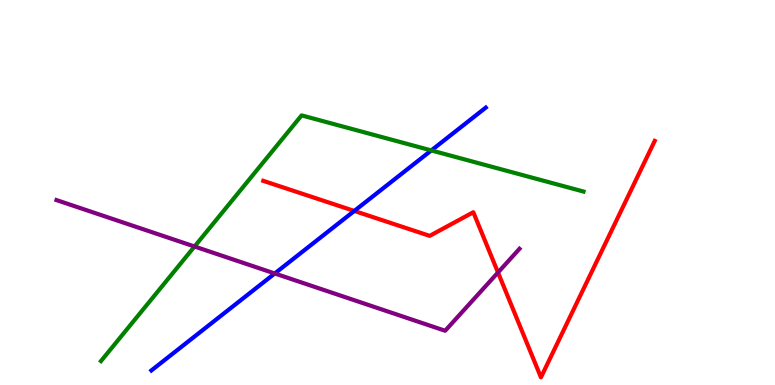[{'lines': ['blue', 'red'], 'intersections': [{'x': 4.57, 'y': 4.52}]}, {'lines': ['green', 'red'], 'intersections': []}, {'lines': ['purple', 'red'], 'intersections': [{'x': 6.43, 'y': 2.92}]}, {'lines': ['blue', 'green'], 'intersections': [{'x': 5.57, 'y': 6.09}]}, {'lines': ['blue', 'purple'], 'intersections': [{'x': 3.55, 'y': 2.9}]}, {'lines': ['green', 'purple'], 'intersections': [{'x': 2.51, 'y': 3.6}]}]